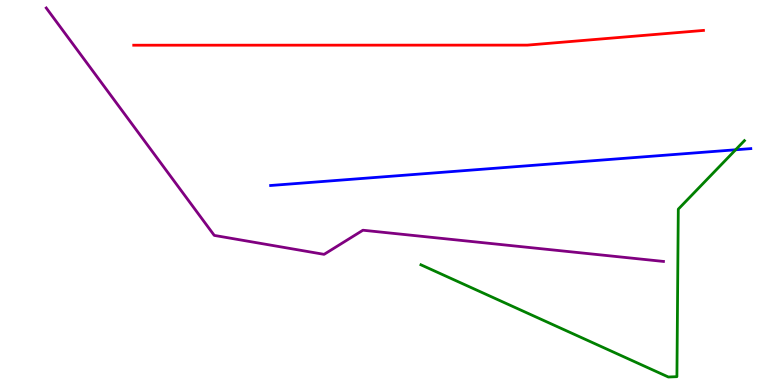[{'lines': ['blue', 'red'], 'intersections': []}, {'lines': ['green', 'red'], 'intersections': []}, {'lines': ['purple', 'red'], 'intersections': []}, {'lines': ['blue', 'green'], 'intersections': [{'x': 9.49, 'y': 6.11}]}, {'lines': ['blue', 'purple'], 'intersections': []}, {'lines': ['green', 'purple'], 'intersections': []}]